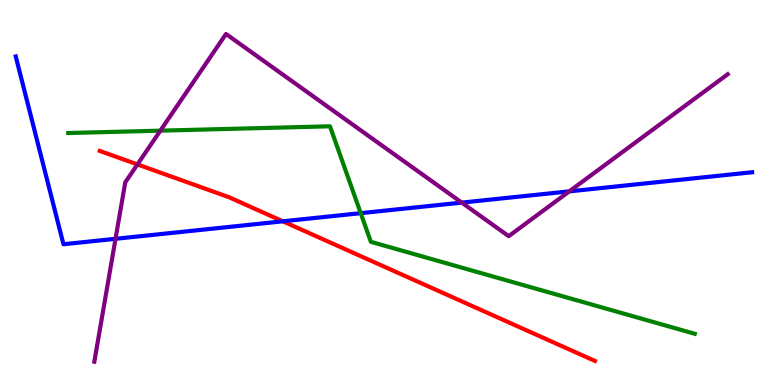[{'lines': ['blue', 'red'], 'intersections': [{'x': 3.65, 'y': 4.25}]}, {'lines': ['green', 'red'], 'intersections': []}, {'lines': ['purple', 'red'], 'intersections': [{'x': 1.77, 'y': 5.73}]}, {'lines': ['blue', 'green'], 'intersections': [{'x': 4.65, 'y': 4.46}]}, {'lines': ['blue', 'purple'], 'intersections': [{'x': 1.49, 'y': 3.8}, {'x': 5.96, 'y': 4.74}, {'x': 7.35, 'y': 5.03}]}, {'lines': ['green', 'purple'], 'intersections': [{'x': 2.07, 'y': 6.61}]}]